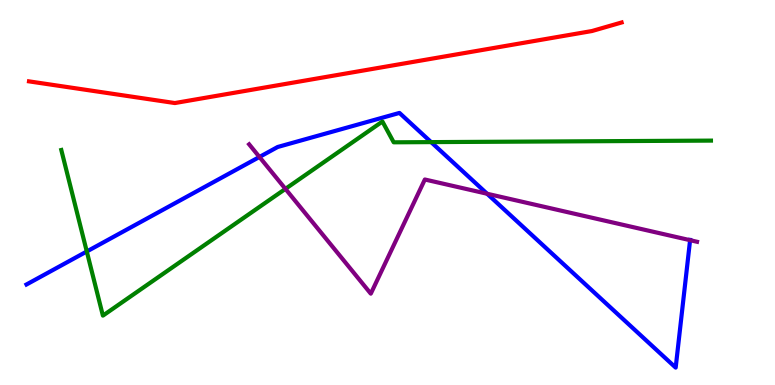[{'lines': ['blue', 'red'], 'intersections': []}, {'lines': ['green', 'red'], 'intersections': []}, {'lines': ['purple', 'red'], 'intersections': []}, {'lines': ['blue', 'green'], 'intersections': [{'x': 1.12, 'y': 3.47}, {'x': 5.56, 'y': 6.31}]}, {'lines': ['blue', 'purple'], 'intersections': [{'x': 3.35, 'y': 5.92}, {'x': 6.29, 'y': 4.97}, {'x': 8.9, 'y': 3.76}]}, {'lines': ['green', 'purple'], 'intersections': [{'x': 3.68, 'y': 5.09}]}]